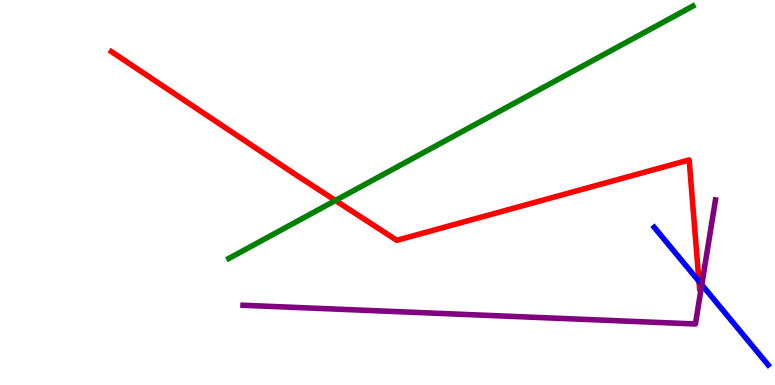[{'lines': ['blue', 'red'], 'intersections': [{'x': 9.02, 'y': 2.69}]}, {'lines': ['green', 'red'], 'intersections': [{'x': 4.33, 'y': 4.79}]}, {'lines': ['purple', 'red'], 'intersections': []}, {'lines': ['blue', 'green'], 'intersections': []}, {'lines': ['blue', 'purple'], 'intersections': [{'x': 9.06, 'y': 2.6}]}, {'lines': ['green', 'purple'], 'intersections': []}]